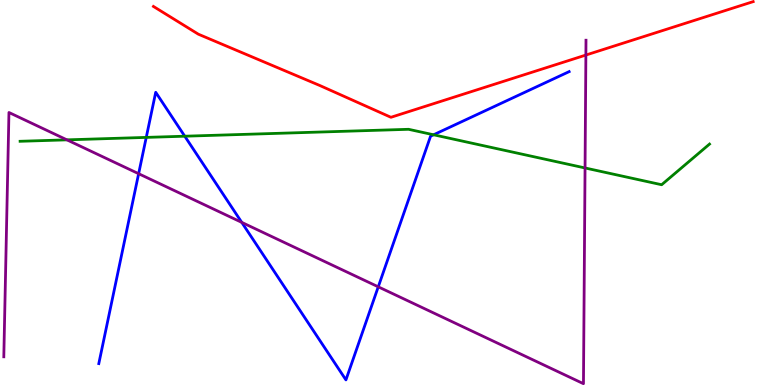[{'lines': ['blue', 'red'], 'intersections': []}, {'lines': ['green', 'red'], 'intersections': []}, {'lines': ['purple', 'red'], 'intersections': [{'x': 7.56, 'y': 8.57}]}, {'lines': ['blue', 'green'], 'intersections': [{'x': 1.89, 'y': 6.43}, {'x': 2.38, 'y': 6.46}, {'x': 5.59, 'y': 6.5}]}, {'lines': ['blue', 'purple'], 'intersections': [{'x': 1.79, 'y': 5.49}, {'x': 3.12, 'y': 4.22}, {'x': 4.88, 'y': 2.55}]}, {'lines': ['green', 'purple'], 'intersections': [{'x': 0.863, 'y': 6.37}, {'x': 7.55, 'y': 5.64}]}]